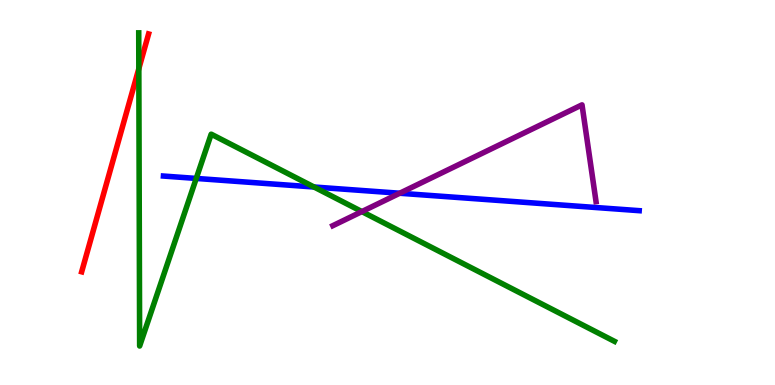[{'lines': ['blue', 'red'], 'intersections': []}, {'lines': ['green', 'red'], 'intersections': [{'x': 1.79, 'y': 8.22}]}, {'lines': ['purple', 'red'], 'intersections': []}, {'lines': ['blue', 'green'], 'intersections': [{'x': 2.53, 'y': 5.37}, {'x': 4.05, 'y': 5.14}]}, {'lines': ['blue', 'purple'], 'intersections': [{'x': 5.16, 'y': 4.98}]}, {'lines': ['green', 'purple'], 'intersections': [{'x': 4.67, 'y': 4.5}]}]